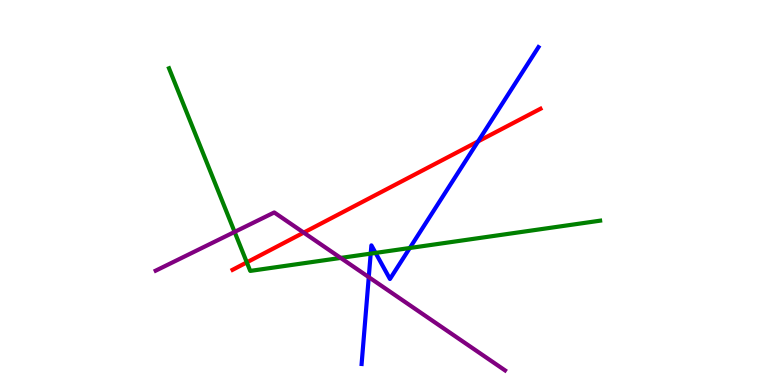[{'lines': ['blue', 'red'], 'intersections': [{'x': 6.17, 'y': 6.33}]}, {'lines': ['green', 'red'], 'intersections': [{'x': 3.18, 'y': 3.19}]}, {'lines': ['purple', 'red'], 'intersections': [{'x': 3.92, 'y': 3.96}]}, {'lines': ['blue', 'green'], 'intersections': [{'x': 4.78, 'y': 3.41}, {'x': 4.85, 'y': 3.43}, {'x': 5.29, 'y': 3.56}]}, {'lines': ['blue', 'purple'], 'intersections': [{'x': 4.76, 'y': 2.8}]}, {'lines': ['green', 'purple'], 'intersections': [{'x': 3.03, 'y': 3.98}, {'x': 4.4, 'y': 3.3}]}]